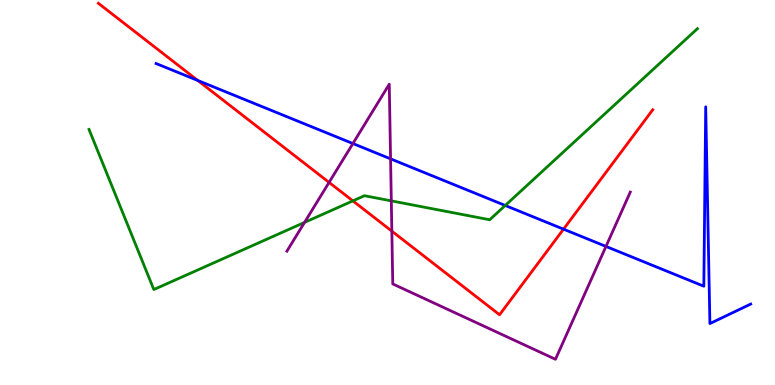[{'lines': ['blue', 'red'], 'intersections': [{'x': 2.55, 'y': 7.91}, {'x': 7.27, 'y': 4.05}]}, {'lines': ['green', 'red'], 'intersections': [{'x': 4.55, 'y': 4.78}]}, {'lines': ['purple', 'red'], 'intersections': [{'x': 4.25, 'y': 5.26}, {'x': 5.06, 'y': 4.0}]}, {'lines': ['blue', 'green'], 'intersections': [{'x': 6.52, 'y': 4.66}]}, {'lines': ['blue', 'purple'], 'intersections': [{'x': 4.55, 'y': 6.27}, {'x': 5.04, 'y': 5.87}, {'x': 7.82, 'y': 3.6}]}, {'lines': ['green', 'purple'], 'intersections': [{'x': 3.93, 'y': 4.22}, {'x': 5.05, 'y': 4.78}]}]